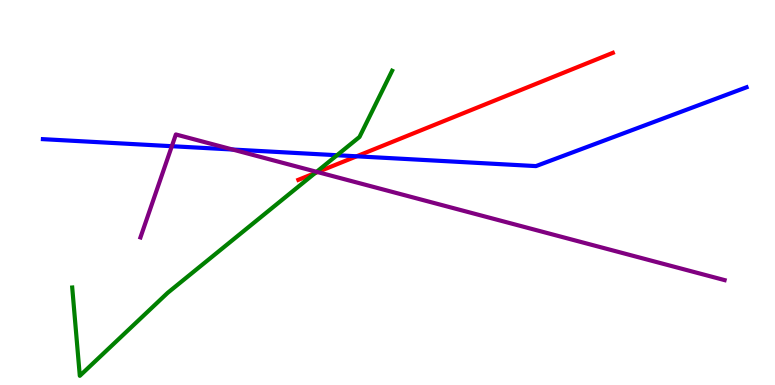[{'lines': ['blue', 'red'], 'intersections': [{'x': 4.6, 'y': 5.94}]}, {'lines': ['green', 'red'], 'intersections': [{'x': 4.06, 'y': 5.5}]}, {'lines': ['purple', 'red'], 'intersections': [{'x': 4.1, 'y': 5.53}]}, {'lines': ['blue', 'green'], 'intersections': [{'x': 4.35, 'y': 5.97}]}, {'lines': ['blue', 'purple'], 'intersections': [{'x': 2.22, 'y': 6.2}, {'x': 3.0, 'y': 6.12}]}, {'lines': ['green', 'purple'], 'intersections': [{'x': 4.09, 'y': 5.54}]}]